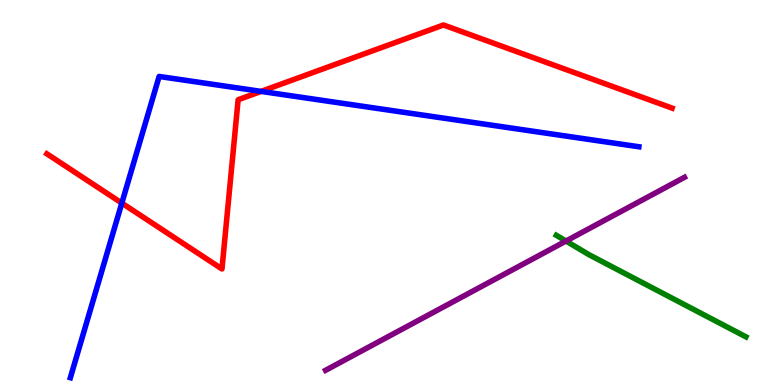[{'lines': ['blue', 'red'], 'intersections': [{'x': 1.57, 'y': 4.72}, {'x': 3.37, 'y': 7.63}]}, {'lines': ['green', 'red'], 'intersections': []}, {'lines': ['purple', 'red'], 'intersections': []}, {'lines': ['blue', 'green'], 'intersections': []}, {'lines': ['blue', 'purple'], 'intersections': []}, {'lines': ['green', 'purple'], 'intersections': [{'x': 7.3, 'y': 3.74}]}]